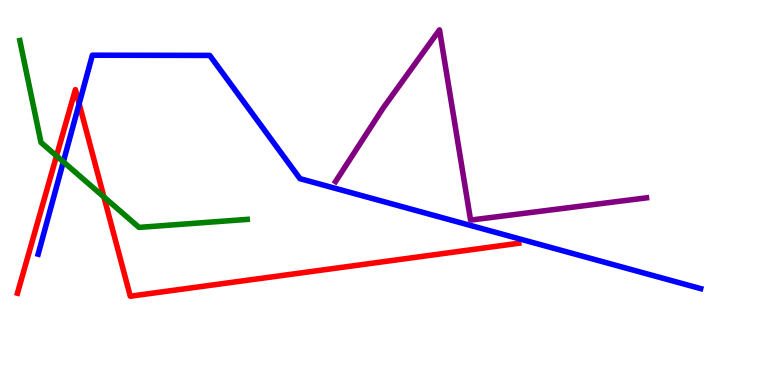[{'lines': ['blue', 'red'], 'intersections': [{'x': 1.02, 'y': 7.31}]}, {'lines': ['green', 'red'], 'intersections': [{'x': 0.729, 'y': 5.95}, {'x': 1.34, 'y': 4.88}]}, {'lines': ['purple', 'red'], 'intersections': []}, {'lines': ['blue', 'green'], 'intersections': [{'x': 0.817, 'y': 5.8}]}, {'lines': ['blue', 'purple'], 'intersections': []}, {'lines': ['green', 'purple'], 'intersections': []}]